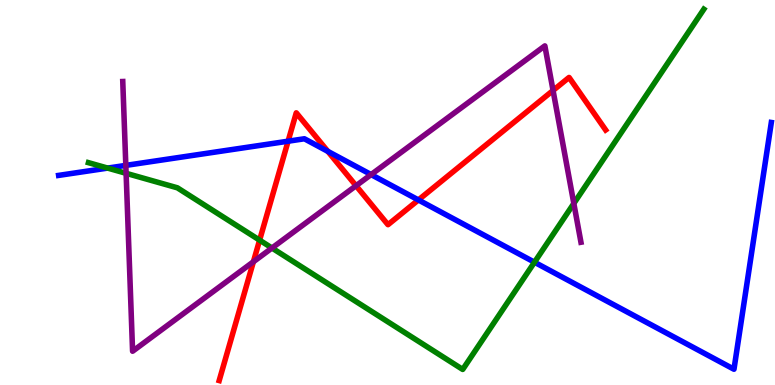[{'lines': ['blue', 'red'], 'intersections': [{'x': 3.72, 'y': 6.33}, {'x': 4.23, 'y': 6.07}, {'x': 5.4, 'y': 4.81}]}, {'lines': ['green', 'red'], 'intersections': [{'x': 3.35, 'y': 3.76}]}, {'lines': ['purple', 'red'], 'intersections': [{'x': 3.27, 'y': 3.2}, {'x': 4.59, 'y': 5.18}, {'x': 7.14, 'y': 7.65}]}, {'lines': ['blue', 'green'], 'intersections': [{'x': 1.39, 'y': 5.63}, {'x': 6.9, 'y': 3.19}]}, {'lines': ['blue', 'purple'], 'intersections': [{'x': 1.62, 'y': 5.7}, {'x': 4.79, 'y': 5.47}]}, {'lines': ['green', 'purple'], 'intersections': [{'x': 1.63, 'y': 5.5}, {'x': 3.51, 'y': 3.56}, {'x': 7.4, 'y': 4.72}]}]